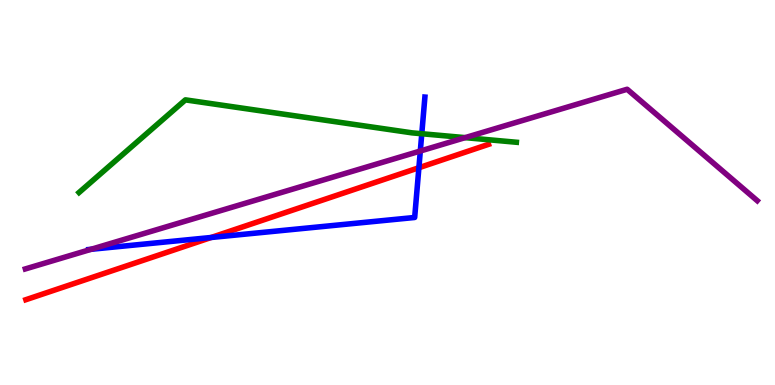[{'lines': ['blue', 'red'], 'intersections': [{'x': 2.72, 'y': 3.83}, {'x': 5.41, 'y': 5.64}]}, {'lines': ['green', 'red'], 'intersections': []}, {'lines': ['purple', 'red'], 'intersections': []}, {'lines': ['blue', 'green'], 'intersections': [{'x': 5.44, 'y': 6.53}]}, {'lines': ['blue', 'purple'], 'intersections': [{'x': 1.18, 'y': 3.52}, {'x': 5.42, 'y': 6.08}]}, {'lines': ['green', 'purple'], 'intersections': [{'x': 6.0, 'y': 6.43}]}]